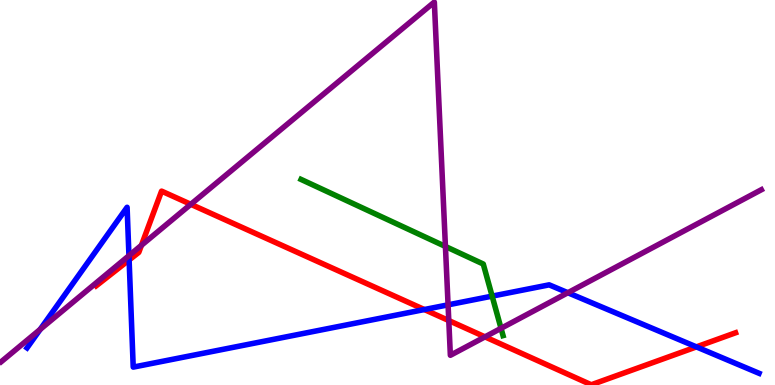[{'lines': ['blue', 'red'], 'intersections': [{'x': 1.67, 'y': 3.25}, {'x': 5.48, 'y': 1.96}, {'x': 8.99, 'y': 0.99}]}, {'lines': ['green', 'red'], 'intersections': []}, {'lines': ['purple', 'red'], 'intersections': [{'x': 1.82, 'y': 3.63}, {'x': 2.46, 'y': 4.69}, {'x': 5.79, 'y': 1.67}, {'x': 6.26, 'y': 1.25}]}, {'lines': ['blue', 'green'], 'intersections': [{'x': 6.35, 'y': 2.31}]}, {'lines': ['blue', 'purple'], 'intersections': [{'x': 0.519, 'y': 1.45}, {'x': 1.66, 'y': 3.36}, {'x': 5.78, 'y': 2.08}, {'x': 7.33, 'y': 2.4}]}, {'lines': ['green', 'purple'], 'intersections': [{'x': 5.75, 'y': 3.6}, {'x': 6.46, 'y': 1.47}]}]